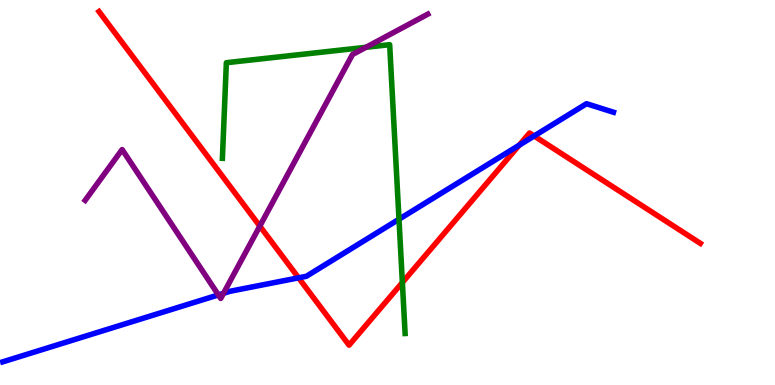[{'lines': ['blue', 'red'], 'intersections': [{'x': 3.85, 'y': 2.78}, {'x': 6.7, 'y': 6.23}, {'x': 6.89, 'y': 6.47}]}, {'lines': ['green', 'red'], 'intersections': [{'x': 5.19, 'y': 2.66}]}, {'lines': ['purple', 'red'], 'intersections': [{'x': 3.35, 'y': 4.13}]}, {'lines': ['blue', 'green'], 'intersections': [{'x': 5.15, 'y': 4.31}]}, {'lines': ['blue', 'purple'], 'intersections': [{'x': 2.82, 'y': 2.34}, {'x': 2.88, 'y': 2.38}]}, {'lines': ['green', 'purple'], 'intersections': [{'x': 4.72, 'y': 8.77}]}]